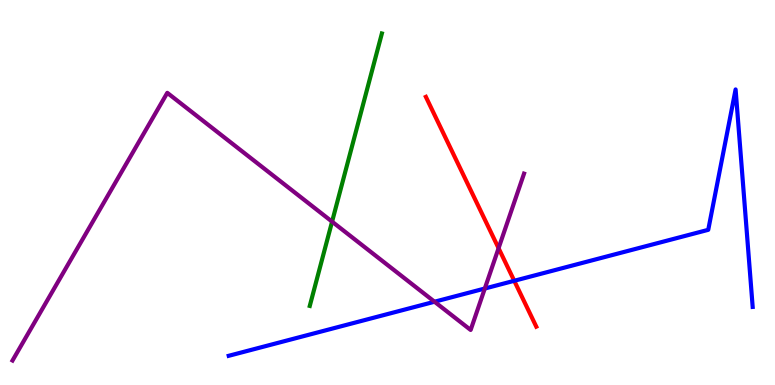[{'lines': ['blue', 'red'], 'intersections': [{'x': 6.64, 'y': 2.71}]}, {'lines': ['green', 'red'], 'intersections': []}, {'lines': ['purple', 'red'], 'intersections': [{'x': 6.43, 'y': 3.55}]}, {'lines': ['blue', 'green'], 'intersections': []}, {'lines': ['blue', 'purple'], 'intersections': [{'x': 5.61, 'y': 2.16}, {'x': 6.26, 'y': 2.51}]}, {'lines': ['green', 'purple'], 'intersections': [{'x': 4.28, 'y': 4.24}]}]